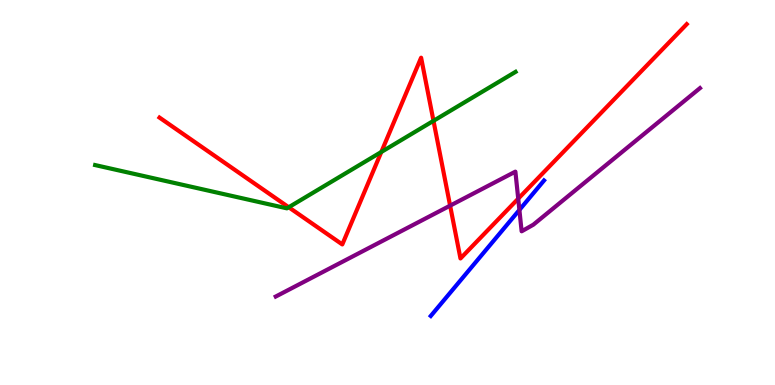[{'lines': ['blue', 'red'], 'intersections': []}, {'lines': ['green', 'red'], 'intersections': [{'x': 3.73, 'y': 4.62}, {'x': 4.92, 'y': 6.05}, {'x': 5.59, 'y': 6.86}]}, {'lines': ['purple', 'red'], 'intersections': [{'x': 5.81, 'y': 4.66}, {'x': 6.69, 'y': 4.84}]}, {'lines': ['blue', 'green'], 'intersections': []}, {'lines': ['blue', 'purple'], 'intersections': [{'x': 6.7, 'y': 4.55}]}, {'lines': ['green', 'purple'], 'intersections': []}]